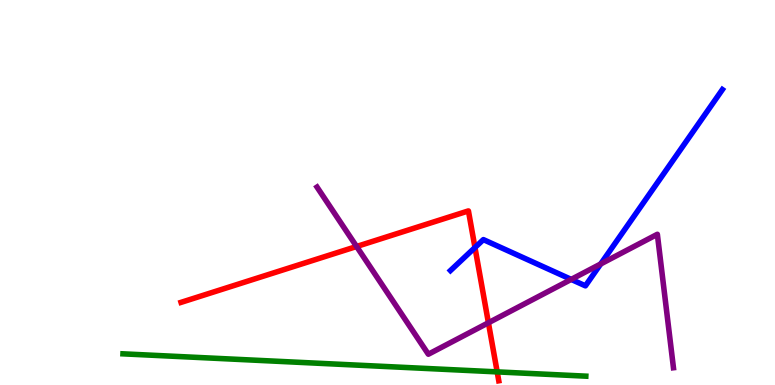[{'lines': ['blue', 'red'], 'intersections': [{'x': 6.13, 'y': 3.57}]}, {'lines': ['green', 'red'], 'intersections': [{'x': 6.42, 'y': 0.341}]}, {'lines': ['purple', 'red'], 'intersections': [{'x': 4.6, 'y': 3.6}, {'x': 6.3, 'y': 1.62}]}, {'lines': ['blue', 'green'], 'intersections': []}, {'lines': ['blue', 'purple'], 'intersections': [{'x': 7.37, 'y': 2.74}, {'x': 7.75, 'y': 3.14}]}, {'lines': ['green', 'purple'], 'intersections': []}]